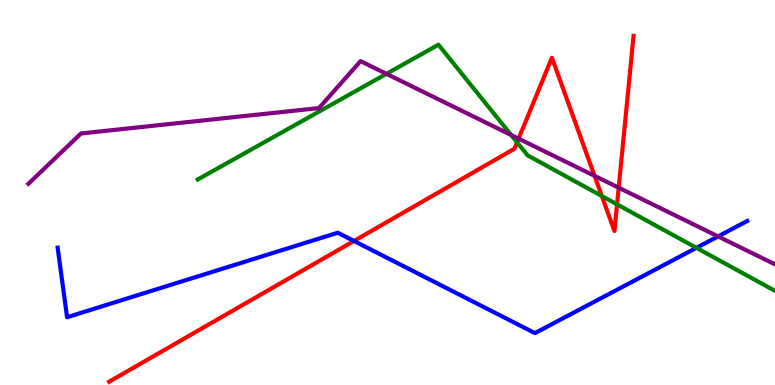[{'lines': ['blue', 'red'], 'intersections': [{'x': 4.57, 'y': 3.74}]}, {'lines': ['green', 'red'], 'intersections': [{'x': 6.67, 'y': 6.3}, {'x': 7.77, 'y': 4.91}, {'x': 7.96, 'y': 4.69}]}, {'lines': ['purple', 'red'], 'intersections': [{'x': 6.69, 'y': 6.4}, {'x': 7.67, 'y': 5.43}, {'x': 7.98, 'y': 5.12}]}, {'lines': ['blue', 'green'], 'intersections': [{'x': 8.99, 'y': 3.56}]}, {'lines': ['blue', 'purple'], 'intersections': [{'x': 9.27, 'y': 3.86}]}, {'lines': ['green', 'purple'], 'intersections': [{'x': 4.99, 'y': 8.08}, {'x': 6.6, 'y': 6.49}]}]